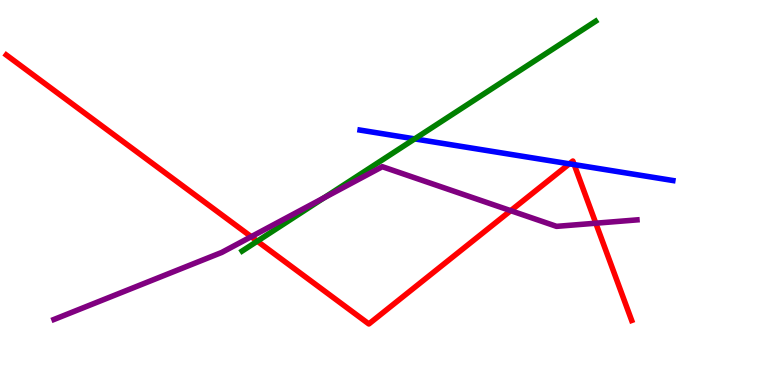[{'lines': ['blue', 'red'], 'intersections': [{'x': 7.35, 'y': 5.74}, {'x': 7.41, 'y': 5.72}]}, {'lines': ['green', 'red'], 'intersections': [{'x': 3.32, 'y': 3.74}]}, {'lines': ['purple', 'red'], 'intersections': [{'x': 3.24, 'y': 3.85}, {'x': 6.59, 'y': 4.53}, {'x': 7.69, 'y': 4.2}]}, {'lines': ['blue', 'green'], 'intersections': [{'x': 5.35, 'y': 6.39}]}, {'lines': ['blue', 'purple'], 'intersections': []}, {'lines': ['green', 'purple'], 'intersections': [{'x': 4.18, 'y': 4.86}]}]